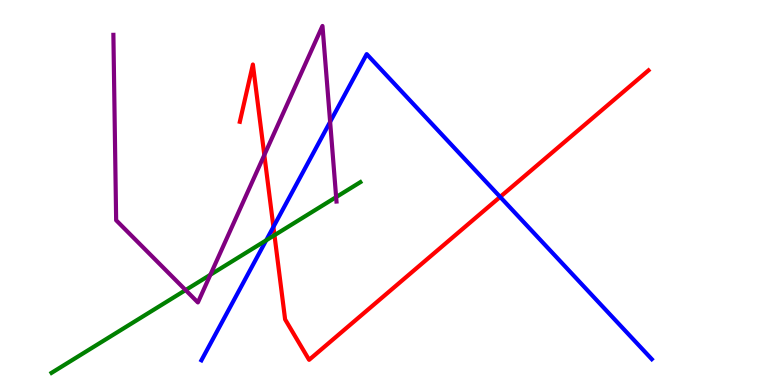[{'lines': ['blue', 'red'], 'intersections': [{'x': 3.53, 'y': 4.11}, {'x': 6.45, 'y': 4.89}]}, {'lines': ['green', 'red'], 'intersections': [{'x': 3.54, 'y': 3.89}]}, {'lines': ['purple', 'red'], 'intersections': [{'x': 3.41, 'y': 5.97}]}, {'lines': ['blue', 'green'], 'intersections': [{'x': 3.43, 'y': 3.76}]}, {'lines': ['blue', 'purple'], 'intersections': [{'x': 4.26, 'y': 6.84}]}, {'lines': ['green', 'purple'], 'intersections': [{'x': 2.39, 'y': 2.47}, {'x': 2.71, 'y': 2.86}, {'x': 4.34, 'y': 4.88}]}]